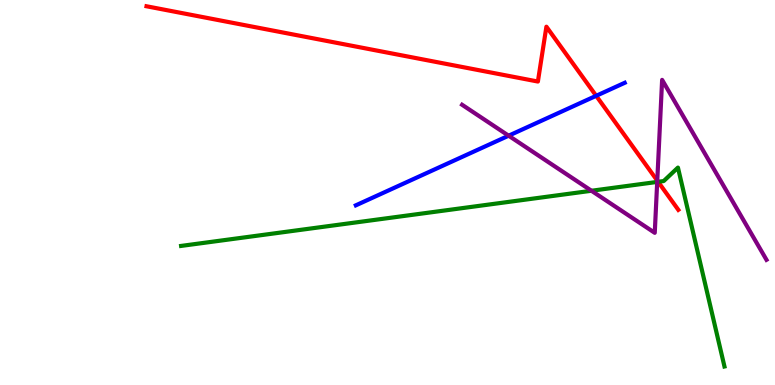[{'lines': ['blue', 'red'], 'intersections': [{'x': 7.69, 'y': 7.51}]}, {'lines': ['green', 'red'], 'intersections': [{'x': 8.49, 'y': 5.28}]}, {'lines': ['purple', 'red'], 'intersections': [{'x': 8.48, 'y': 5.31}]}, {'lines': ['blue', 'green'], 'intersections': []}, {'lines': ['blue', 'purple'], 'intersections': [{'x': 6.56, 'y': 6.48}]}, {'lines': ['green', 'purple'], 'intersections': [{'x': 7.63, 'y': 5.05}, {'x': 8.48, 'y': 5.27}]}]